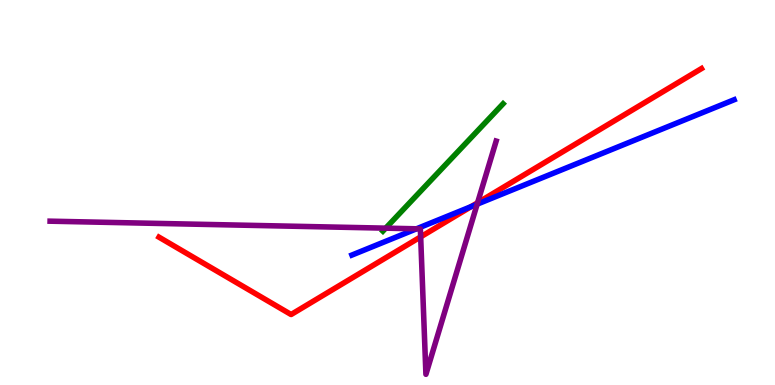[{'lines': ['blue', 'red'], 'intersections': [{'x': 6.08, 'y': 4.63}]}, {'lines': ['green', 'red'], 'intersections': []}, {'lines': ['purple', 'red'], 'intersections': [{'x': 5.43, 'y': 3.85}, {'x': 6.16, 'y': 4.73}]}, {'lines': ['blue', 'green'], 'intersections': []}, {'lines': ['blue', 'purple'], 'intersections': [{'x': 5.37, 'y': 4.06}, {'x': 6.16, 'y': 4.7}]}, {'lines': ['green', 'purple'], 'intersections': [{'x': 4.98, 'y': 4.07}]}]